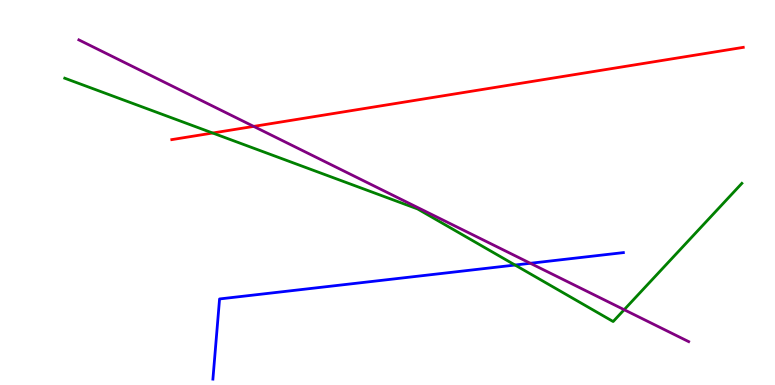[{'lines': ['blue', 'red'], 'intersections': []}, {'lines': ['green', 'red'], 'intersections': [{'x': 2.74, 'y': 6.54}]}, {'lines': ['purple', 'red'], 'intersections': [{'x': 3.27, 'y': 6.72}]}, {'lines': ['blue', 'green'], 'intersections': [{'x': 6.65, 'y': 3.12}]}, {'lines': ['blue', 'purple'], 'intersections': [{'x': 6.84, 'y': 3.16}]}, {'lines': ['green', 'purple'], 'intersections': [{'x': 8.05, 'y': 1.96}]}]